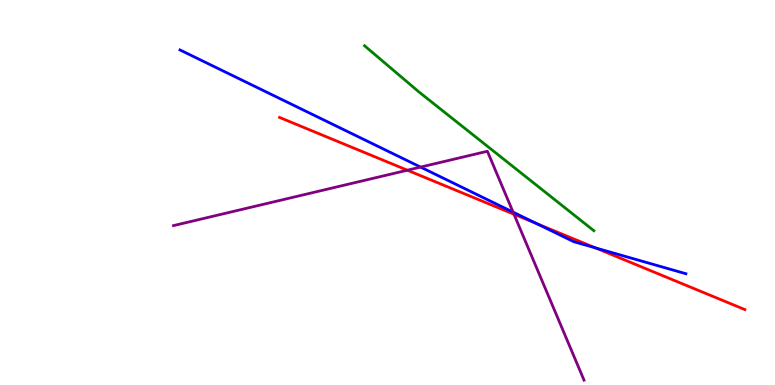[{'lines': ['blue', 'red'], 'intersections': [{'x': 6.92, 'y': 4.19}, {'x': 7.68, 'y': 3.56}]}, {'lines': ['green', 'red'], 'intersections': []}, {'lines': ['purple', 'red'], 'intersections': [{'x': 5.26, 'y': 5.58}, {'x': 6.63, 'y': 4.44}]}, {'lines': ['blue', 'green'], 'intersections': []}, {'lines': ['blue', 'purple'], 'intersections': [{'x': 5.43, 'y': 5.66}, {'x': 6.62, 'y': 4.49}]}, {'lines': ['green', 'purple'], 'intersections': []}]